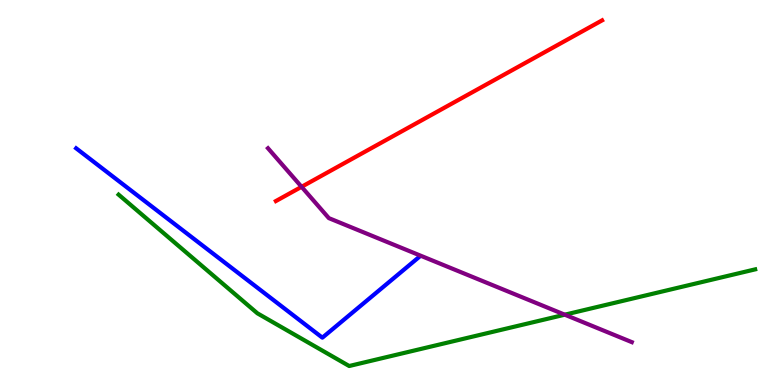[{'lines': ['blue', 'red'], 'intersections': []}, {'lines': ['green', 'red'], 'intersections': []}, {'lines': ['purple', 'red'], 'intersections': [{'x': 3.89, 'y': 5.15}]}, {'lines': ['blue', 'green'], 'intersections': []}, {'lines': ['blue', 'purple'], 'intersections': []}, {'lines': ['green', 'purple'], 'intersections': [{'x': 7.29, 'y': 1.83}]}]